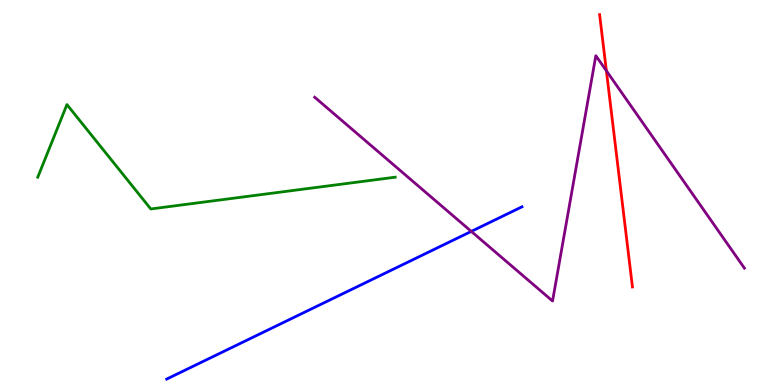[{'lines': ['blue', 'red'], 'intersections': []}, {'lines': ['green', 'red'], 'intersections': []}, {'lines': ['purple', 'red'], 'intersections': [{'x': 7.82, 'y': 8.16}]}, {'lines': ['blue', 'green'], 'intersections': []}, {'lines': ['blue', 'purple'], 'intersections': [{'x': 6.08, 'y': 3.99}]}, {'lines': ['green', 'purple'], 'intersections': []}]